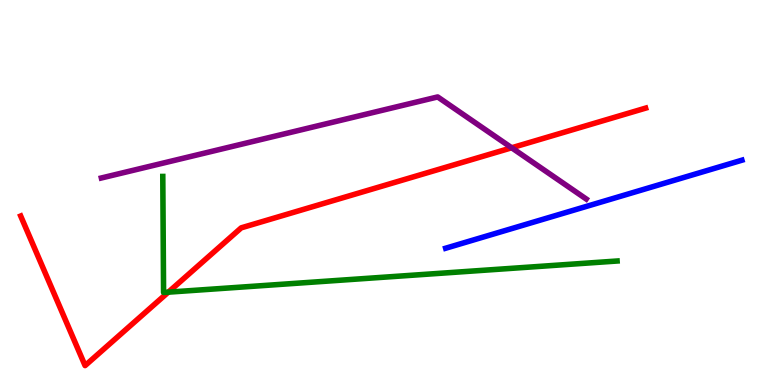[{'lines': ['blue', 'red'], 'intersections': []}, {'lines': ['green', 'red'], 'intersections': [{'x': 2.17, 'y': 2.41}]}, {'lines': ['purple', 'red'], 'intersections': [{'x': 6.6, 'y': 6.16}]}, {'lines': ['blue', 'green'], 'intersections': []}, {'lines': ['blue', 'purple'], 'intersections': []}, {'lines': ['green', 'purple'], 'intersections': []}]